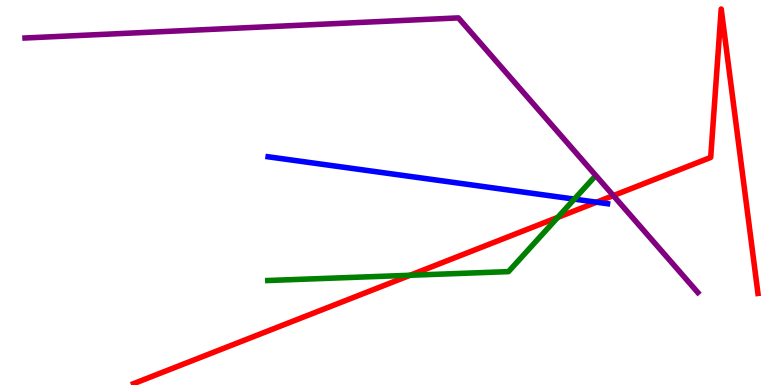[{'lines': ['blue', 'red'], 'intersections': [{'x': 7.7, 'y': 4.75}]}, {'lines': ['green', 'red'], 'intersections': [{'x': 5.29, 'y': 2.85}, {'x': 7.2, 'y': 4.35}]}, {'lines': ['purple', 'red'], 'intersections': [{'x': 7.91, 'y': 4.92}]}, {'lines': ['blue', 'green'], 'intersections': [{'x': 7.41, 'y': 4.83}]}, {'lines': ['blue', 'purple'], 'intersections': []}, {'lines': ['green', 'purple'], 'intersections': []}]